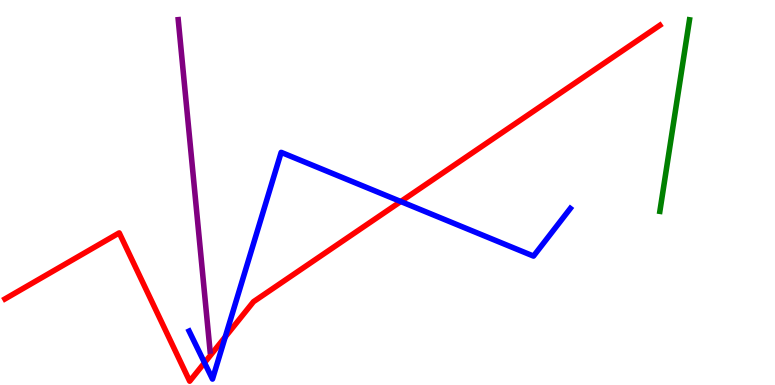[{'lines': ['blue', 'red'], 'intersections': [{'x': 2.64, 'y': 0.579}, {'x': 2.91, 'y': 1.25}, {'x': 5.17, 'y': 4.77}]}, {'lines': ['green', 'red'], 'intersections': []}, {'lines': ['purple', 'red'], 'intersections': []}, {'lines': ['blue', 'green'], 'intersections': []}, {'lines': ['blue', 'purple'], 'intersections': []}, {'lines': ['green', 'purple'], 'intersections': []}]